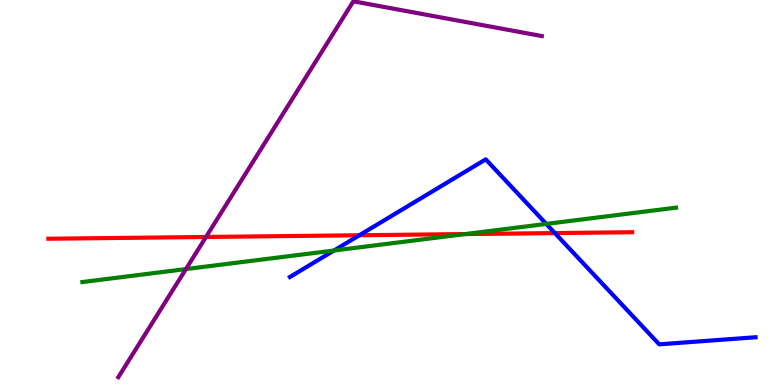[{'lines': ['blue', 'red'], 'intersections': [{'x': 4.64, 'y': 3.89}, {'x': 7.16, 'y': 3.95}]}, {'lines': ['green', 'red'], 'intersections': [{'x': 6.0, 'y': 3.92}]}, {'lines': ['purple', 'red'], 'intersections': [{'x': 2.66, 'y': 3.84}]}, {'lines': ['blue', 'green'], 'intersections': [{'x': 4.31, 'y': 3.49}, {'x': 7.05, 'y': 4.18}]}, {'lines': ['blue', 'purple'], 'intersections': []}, {'lines': ['green', 'purple'], 'intersections': [{'x': 2.4, 'y': 3.01}]}]